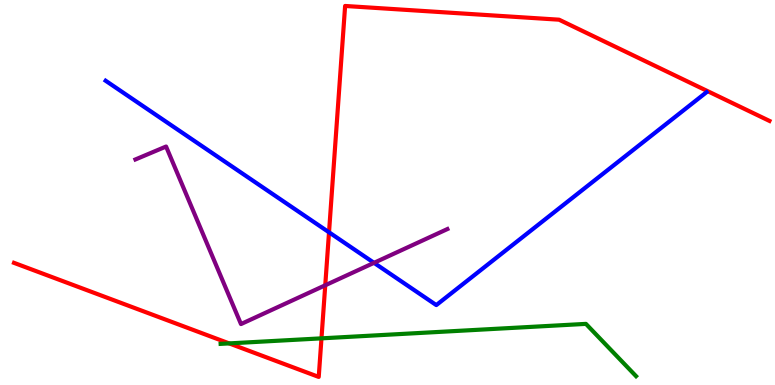[{'lines': ['blue', 'red'], 'intersections': [{'x': 4.25, 'y': 3.97}]}, {'lines': ['green', 'red'], 'intersections': [{'x': 2.96, 'y': 1.08}, {'x': 4.15, 'y': 1.21}]}, {'lines': ['purple', 'red'], 'intersections': [{'x': 4.2, 'y': 2.59}]}, {'lines': ['blue', 'green'], 'intersections': []}, {'lines': ['blue', 'purple'], 'intersections': [{'x': 4.83, 'y': 3.17}]}, {'lines': ['green', 'purple'], 'intersections': []}]